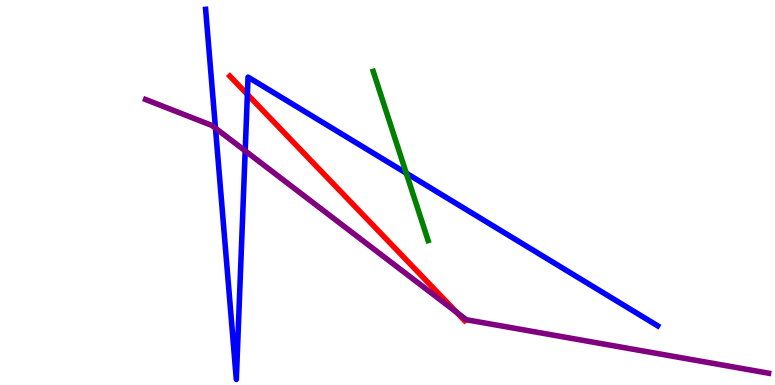[{'lines': ['blue', 'red'], 'intersections': [{'x': 3.19, 'y': 7.55}]}, {'lines': ['green', 'red'], 'intersections': []}, {'lines': ['purple', 'red'], 'intersections': [{'x': 5.89, 'y': 1.89}]}, {'lines': ['blue', 'green'], 'intersections': [{'x': 5.24, 'y': 5.5}]}, {'lines': ['blue', 'purple'], 'intersections': [{'x': 2.78, 'y': 6.67}, {'x': 3.16, 'y': 6.08}]}, {'lines': ['green', 'purple'], 'intersections': []}]